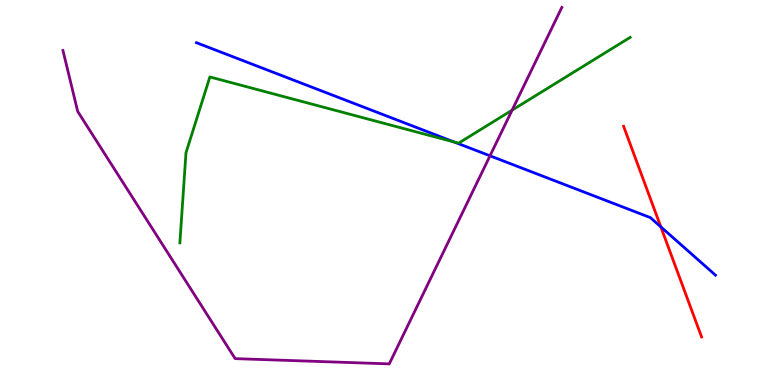[{'lines': ['blue', 'red'], 'intersections': [{'x': 8.53, 'y': 4.11}]}, {'lines': ['green', 'red'], 'intersections': []}, {'lines': ['purple', 'red'], 'intersections': []}, {'lines': ['blue', 'green'], 'intersections': [{'x': 5.86, 'y': 6.31}]}, {'lines': ['blue', 'purple'], 'intersections': [{'x': 6.32, 'y': 5.95}]}, {'lines': ['green', 'purple'], 'intersections': [{'x': 6.61, 'y': 7.14}]}]